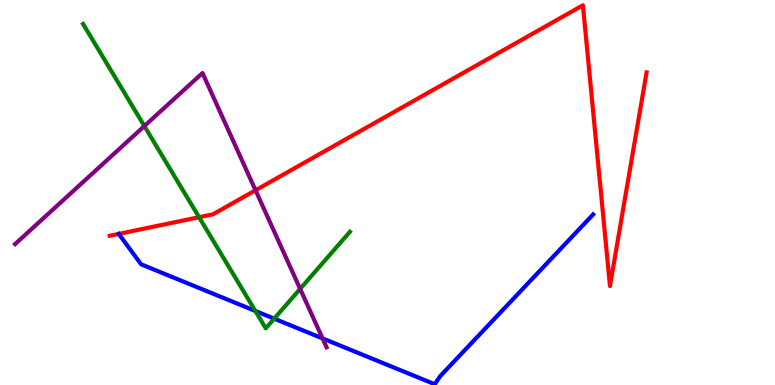[{'lines': ['blue', 'red'], 'intersections': []}, {'lines': ['green', 'red'], 'intersections': [{'x': 2.57, 'y': 4.36}]}, {'lines': ['purple', 'red'], 'intersections': [{'x': 3.3, 'y': 5.06}]}, {'lines': ['blue', 'green'], 'intersections': [{'x': 3.29, 'y': 1.92}, {'x': 3.54, 'y': 1.72}]}, {'lines': ['blue', 'purple'], 'intersections': [{'x': 4.16, 'y': 1.21}]}, {'lines': ['green', 'purple'], 'intersections': [{'x': 1.86, 'y': 6.73}, {'x': 3.87, 'y': 2.5}]}]